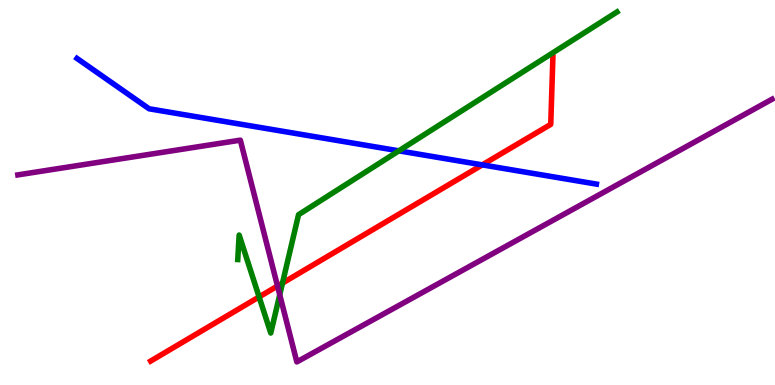[{'lines': ['blue', 'red'], 'intersections': [{'x': 6.22, 'y': 5.72}]}, {'lines': ['green', 'red'], 'intersections': [{'x': 3.34, 'y': 2.29}, {'x': 3.65, 'y': 2.65}]}, {'lines': ['purple', 'red'], 'intersections': [{'x': 3.58, 'y': 2.57}]}, {'lines': ['blue', 'green'], 'intersections': [{'x': 5.15, 'y': 6.08}]}, {'lines': ['blue', 'purple'], 'intersections': []}, {'lines': ['green', 'purple'], 'intersections': [{'x': 3.61, 'y': 2.34}]}]